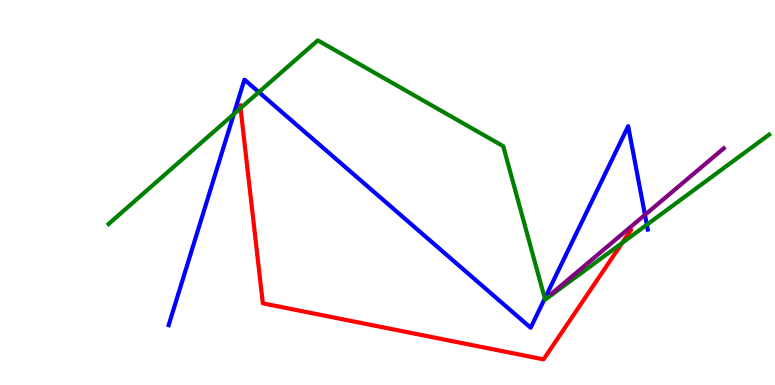[{'lines': ['blue', 'red'], 'intersections': []}, {'lines': ['green', 'red'], 'intersections': [{'x': 3.1, 'y': 7.19}, {'x': 8.03, 'y': 3.69}]}, {'lines': ['purple', 'red'], 'intersections': []}, {'lines': ['blue', 'green'], 'intersections': [{'x': 3.02, 'y': 7.04}, {'x': 3.34, 'y': 7.61}, {'x': 7.03, 'y': 2.25}, {'x': 8.35, 'y': 4.16}]}, {'lines': ['blue', 'purple'], 'intersections': [{'x': 8.32, 'y': 4.42}]}, {'lines': ['green', 'purple'], 'intersections': []}]